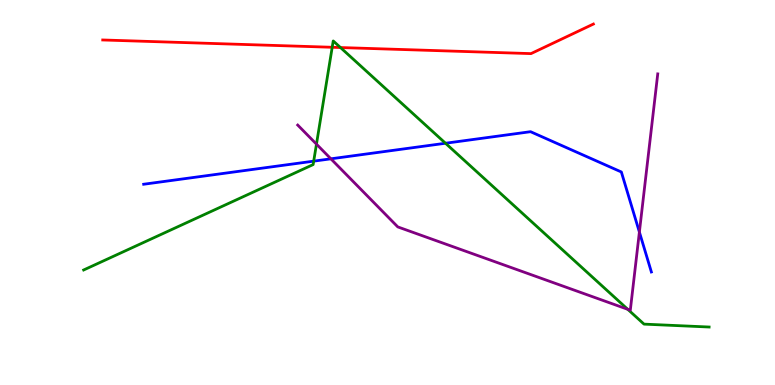[{'lines': ['blue', 'red'], 'intersections': []}, {'lines': ['green', 'red'], 'intersections': [{'x': 4.29, 'y': 8.77}, {'x': 4.39, 'y': 8.77}]}, {'lines': ['purple', 'red'], 'intersections': []}, {'lines': ['blue', 'green'], 'intersections': [{'x': 4.05, 'y': 5.81}, {'x': 5.75, 'y': 6.28}]}, {'lines': ['blue', 'purple'], 'intersections': [{'x': 4.27, 'y': 5.87}, {'x': 8.25, 'y': 3.97}]}, {'lines': ['green', 'purple'], 'intersections': [{'x': 4.08, 'y': 6.26}, {'x': 8.1, 'y': 1.97}]}]